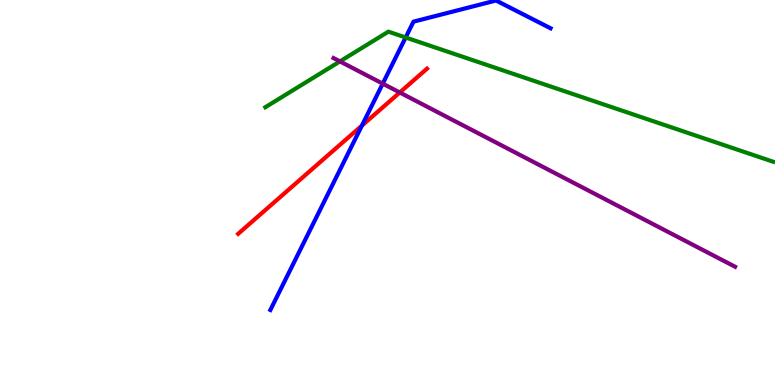[{'lines': ['blue', 'red'], 'intersections': [{'x': 4.67, 'y': 6.74}]}, {'lines': ['green', 'red'], 'intersections': []}, {'lines': ['purple', 'red'], 'intersections': [{'x': 5.16, 'y': 7.6}]}, {'lines': ['blue', 'green'], 'intersections': [{'x': 5.23, 'y': 9.03}]}, {'lines': ['blue', 'purple'], 'intersections': [{'x': 4.94, 'y': 7.83}]}, {'lines': ['green', 'purple'], 'intersections': [{'x': 4.39, 'y': 8.4}]}]